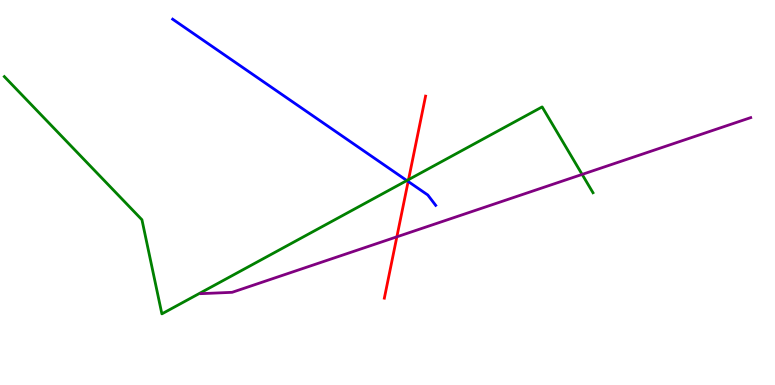[{'lines': ['blue', 'red'], 'intersections': [{'x': 5.27, 'y': 5.29}]}, {'lines': ['green', 'red'], 'intersections': [{'x': 5.27, 'y': 5.33}]}, {'lines': ['purple', 'red'], 'intersections': [{'x': 5.12, 'y': 3.85}]}, {'lines': ['blue', 'green'], 'intersections': [{'x': 5.25, 'y': 5.31}]}, {'lines': ['blue', 'purple'], 'intersections': []}, {'lines': ['green', 'purple'], 'intersections': [{'x': 7.51, 'y': 5.47}]}]